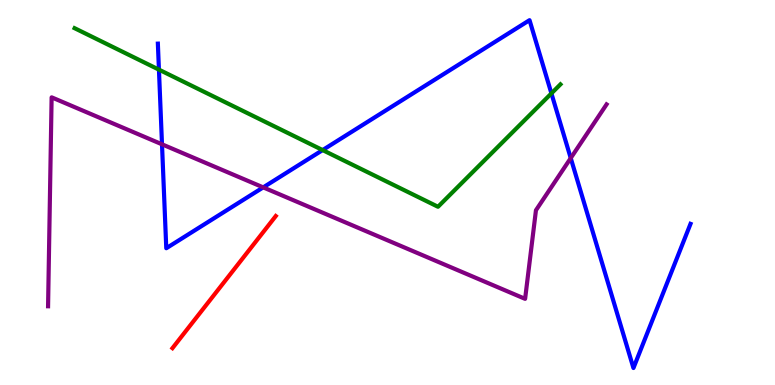[{'lines': ['blue', 'red'], 'intersections': []}, {'lines': ['green', 'red'], 'intersections': []}, {'lines': ['purple', 'red'], 'intersections': []}, {'lines': ['blue', 'green'], 'intersections': [{'x': 2.05, 'y': 8.19}, {'x': 4.16, 'y': 6.1}, {'x': 7.11, 'y': 7.57}]}, {'lines': ['blue', 'purple'], 'intersections': [{'x': 2.09, 'y': 6.25}, {'x': 3.4, 'y': 5.13}, {'x': 7.36, 'y': 5.89}]}, {'lines': ['green', 'purple'], 'intersections': []}]